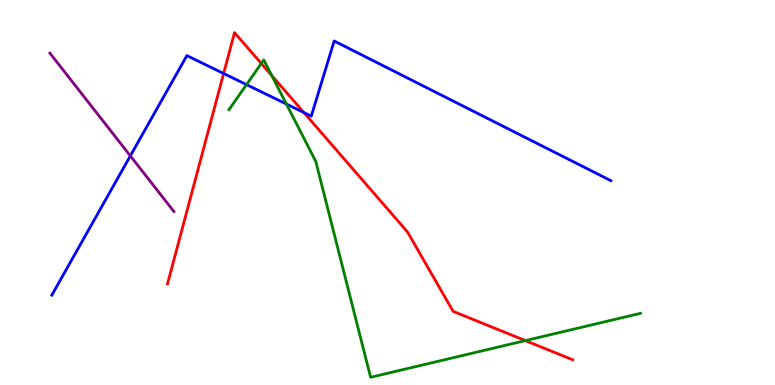[{'lines': ['blue', 'red'], 'intersections': [{'x': 2.89, 'y': 8.09}, {'x': 3.92, 'y': 7.08}]}, {'lines': ['green', 'red'], 'intersections': [{'x': 3.37, 'y': 8.35}, {'x': 3.51, 'y': 8.04}, {'x': 6.78, 'y': 1.15}]}, {'lines': ['purple', 'red'], 'intersections': []}, {'lines': ['blue', 'green'], 'intersections': [{'x': 3.18, 'y': 7.8}, {'x': 3.7, 'y': 7.3}]}, {'lines': ['blue', 'purple'], 'intersections': [{'x': 1.68, 'y': 5.95}]}, {'lines': ['green', 'purple'], 'intersections': []}]